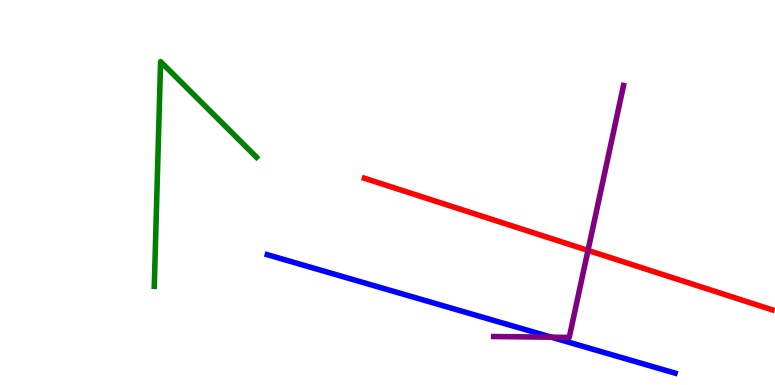[{'lines': ['blue', 'red'], 'intersections': []}, {'lines': ['green', 'red'], 'intersections': []}, {'lines': ['purple', 'red'], 'intersections': [{'x': 7.59, 'y': 3.5}]}, {'lines': ['blue', 'green'], 'intersections': []}, {'lines': ['blue', 'purple'], 'intersections': [{'x': 7.12, 'y': 1.24}]}, {'lines': ['green', 'purple'], 'intersections': []}]